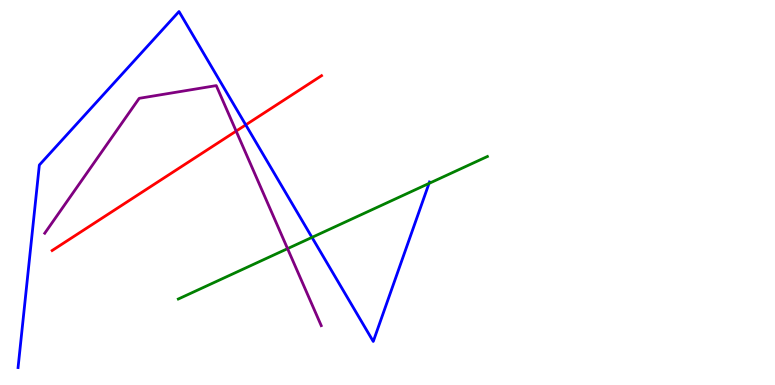[{'lines': ['blue', 'red'], 'intersections': [{'x': 3.17, 'y': 6.76}]}, {'lines': ['green', 'red'], 'intersections': []}, {'lines': ['purple', 'red'], 'intersections': [{'x': 3.05, 'y': 6.59}]}, {'lines': ['blue', 'green'], 'intersections': [{'x': 4.03, 'y': 3.83}, {'x': 5.54, 'y': 5.24}]}, {'lines': ['blue', 'purple'], 'intersections': []}, {'lines': ['green', 'purple'], 'intersections': [{'x': 3.71, 'y': 3.54}]}]